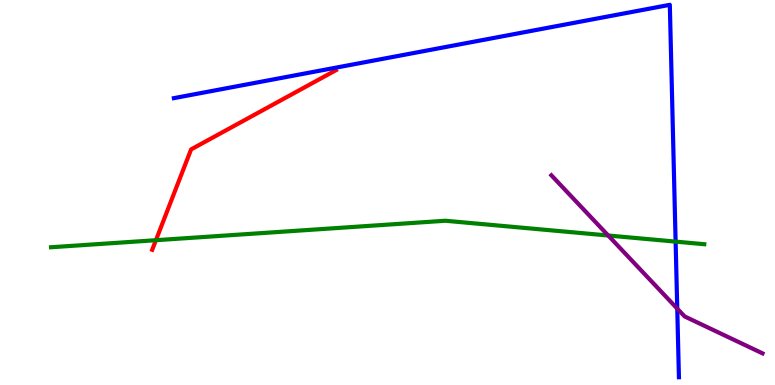[{'lines': ['blue', 'red'], 'intersections': []}, {'lines': ['green', 'red'], 'intersections': [{'x': 2.01, 'y': 3.76}]}, {'lines': ['purple', 'red'], 'intersections': []}, {'lines': ['blue', 'green'], 'intersections': [{'x': 8.72, 'y': 3.72}]}, {'lines': ['blue', 'purple'], 'intersections': [{'x': 8.74, 'y': 1.98}]}, {'lines': ['green', 'purple'], 'intersections': [{'x': 7.85, 'y': 3.88}]}]